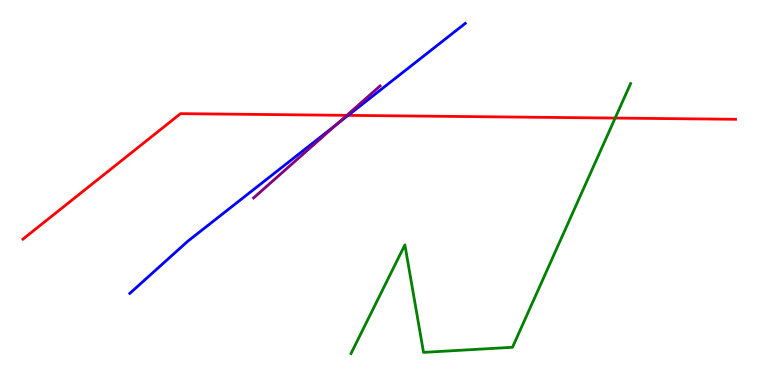[{'lines': ['blue', 'red'], 'intersections': [{'x': 4.49, 'y': 7.0}]}, {'lines': ['green', 'red'], 'intersections': [{'x': 7.94, 'y': 6.93}]}, {'lines': ['purple', 'red'], 'intersections': [{'x': 4.48, 'y': 7.0}]}, {'lines': ['blue', 'green'], 'intersections': []}, {'lines': ['blue', 'purple'], 'intersections': [{'x': 4.35, 'y': 6.77}]}, {'lines': ['green', 'purple'], 'intersections': []}]